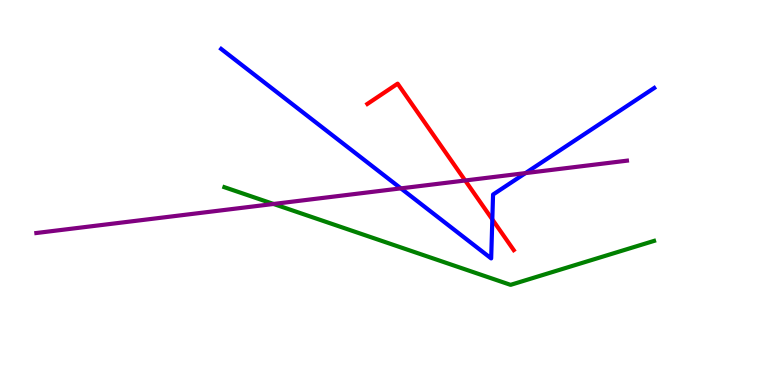[{'lines': ['blue', 'red'], 'intersections': [{'x': 6.35, 'y': 4.3}]}, {'lines': ['green', 'red'], 'intersections': []}, {'lines': ['purple', 'red'], 'intersections': [{'x': 6.0, 'y': 5.31}]}, {'lines': ['blue', 'green'], 'intersections': []}, {'lines': ['blue', 'purple'], 'intersections': [{'x': 5.17, 'y': 5.11}, {'x': 6.78, 'y': 5.5}]}, {'lines': ['green', 'purple'], 'intersections': [{'x': 3.53, 'y': 4.7}]}]